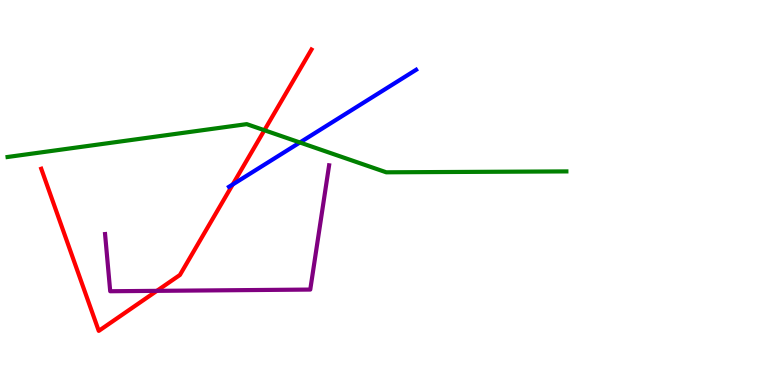[{'lines': ['blue', 'red'], 'intersections': [{'x': 3.0, 'y': 5.21}]}, {'lines': ['green', 'red'], 'intersections': [{'x': 3.41, 'y': 6.62}]}, {'lines': ['purple', 'red'], 'intersections': [{'x': 2.02, 'y': 2.45}]}, {'lines': ['blue', 'green'], 'intersections': [{'x': 3.87, 'y': 6.3}]}, {'lines': ['blue', 'purple'], 'intersections': []}, {'lines': ['green', 'purple'], 'intersections': []}]